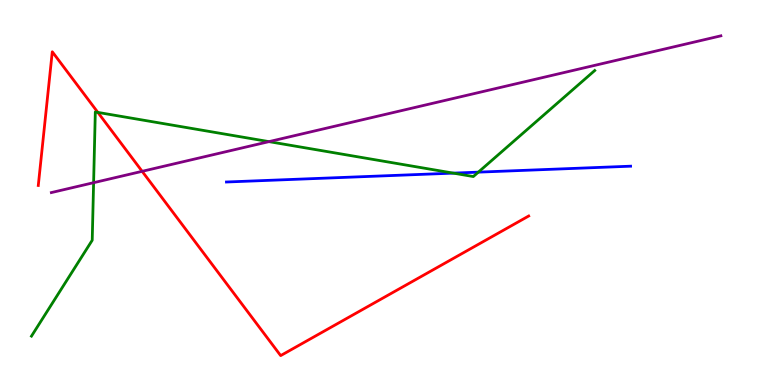[{'lines': ['blue', 'red'], 'intersections': []}, {'lines': ['green', 'red'], 'intersections': [{'x': 1.26, 'y': 7.08}]}, {'lines': ['purple', 'red'], 'intersections': [{'x': 1.83, 'y': 5.55}]}, {'lines': ['blue', 'green'], 'intersections': [{'x': 5.85, 'y': 5.5}, {'x': 6.17, 'y': 5.53}]}, {'lines': ['blue', 'purple'], 'intersections': []}, {'lines': ['green', 'purple'], 'intersections': [{'x': 1.21, 'y': 5.25}, {'x': 3.47, 'y': 6.32}]}]